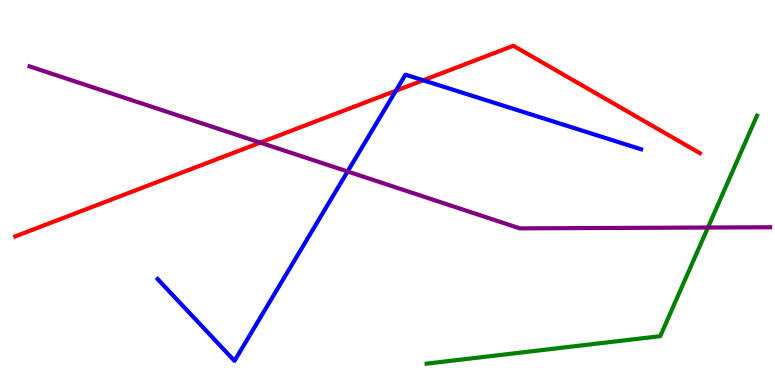[{'lines': ['blue', 'red'], 'intersections': [{'x': 5.11, 'y': 7.64}, {'x': 5.46, 'y': 7.91}]}, {'lines': ['green', 'red'], 'intersections': []}, {'lines': ['purple', 'red'], 'intersections': [{'x': 3.36, 'y': 6.3}]}, {'lines': ['blue', 'green'], 'intersections': []}, {'lines': ['blue', 'purple'], 'intersections': [{'x': 4.49, 'y': 5.55}]}, {'lines': ['green', 'purple'], 'intersections': [{'x': 9.13, 'y': 4.09}]}]